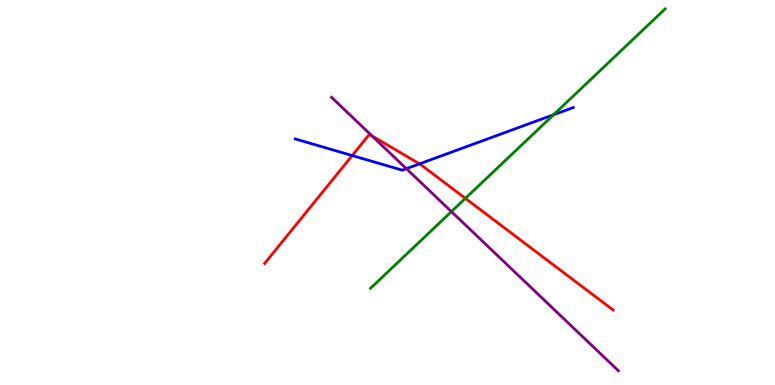[{'lines': ['blue', 'red'], 'intersections': [{'x': 4.54, 'y': 5.96}, {'x': 5.41, 'y': 5.74}]}, {'lines': ['green', 'red'], 'intersections': [{'x': 6.0, 'y': 4.85}]}, {'lines': ['purple', 'red'], 'intersections': [{'x': 4.8, 'y': 6.47}]}, {'lines': ['blue', 'green'], 'intersections': [{'x': 7.14, 'y': 7.02}]}, {'lines': ['blue', 'purple'], 'intersections': [{'x': 5.24, 'y': 5.62}]}, {'lines': ['green', 'purple'], 'intersections': [{'x': 5.82, 'y': 4.5}]}]